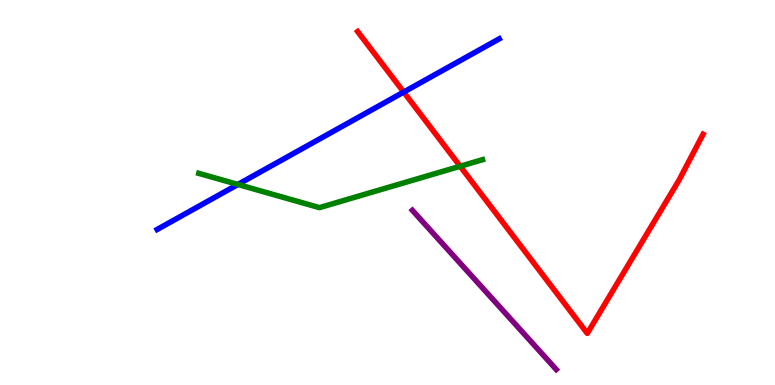[{'lines': ['blue', 'red'], 'intersections': [{'x': 5.21, 'y': 7.61}]}, {'lines': ['green', 'red'], 'intersections': [{'x': 5.94, 'y': 5.68}]}, {'lines': ['purple', 'red'], 'intersections': []}, {'lines': ['blue', 'green'], 'intersections': [{'x': 3.07, 'y': 5.21}]}, {'lines': ['blue', 'purple'], 'intersections': []}, {'lines': ['green', 'purple'], 'intersections': []}]